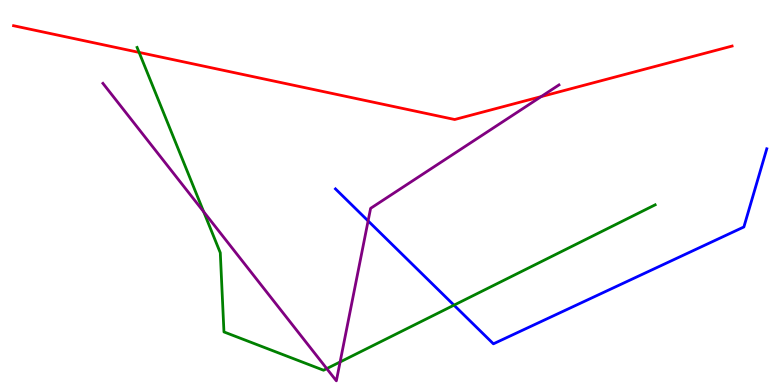[{'lines': ['blue', 'red'], 'intersections': []}, {'lines': ['green', 'red'], 'intersections': [{'x': 1.8, 'y': 8.64}]}, {'lines': ['purple', 'red'], 'intersections': [{'x': 6.98, 'y': 7.49}]}, {'lines': ['blue', 'green'], 'intersections': [{'x': 5.86, 'y': 2.07}]}, {'lines': ['blue', 'purple'], 'intersections': [{'x': 4.75, 'y': 4.26}]}, {'lines': ['green', 'purple'], 'intersections': [{'x': 2.63, 'y': 4.5}, {'x': 4.22, 'y': 0.426}, {'x': 4.39, 'y': 0.598}]}]